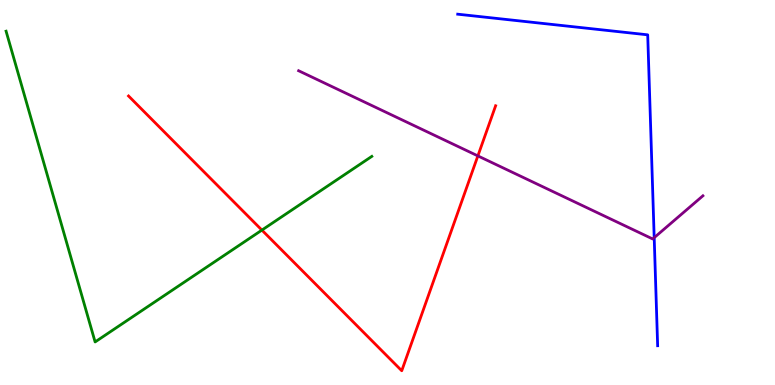[{'lines': ['blue', 'red'], 'intersections': []}, {'lines': ['green', 'red'], 'intersections': [{'x': 3.38, 'y': 4.02}]}, {'lines': ['purple', 'red'], 'intersections': [{'x': 6.17, 'y': 5.95}]}, {'lines': ['blue', 'green'], 'intersections': []}, {'lines': ['blue', 'purple'], 'intersections': [{'x': 8.44, 'y': 3.83}]}, {'lines': ['green', 'purple'], 'intersections': []}]